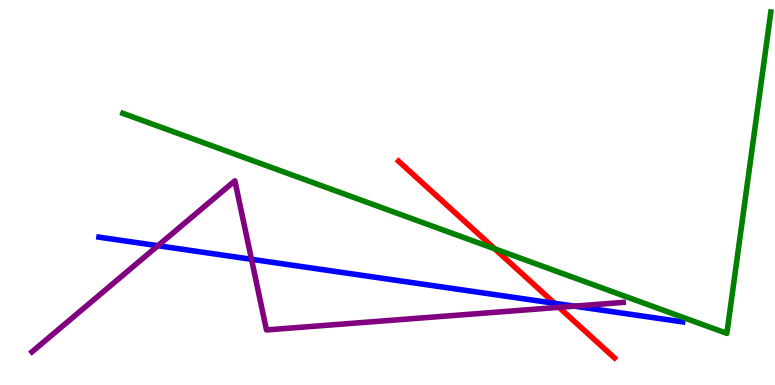[{'lines': ['blue', 'red'], 'intersections': [{'x': 7.16, 'y': 2.12}]}, {'lines': ['green', 'red'], 'intersections': [{'x': 6.38, 'y': 3.54}]}, {'lines': ['purple', 'red'], 'intersections': [{'x': 7.21, 'y': 2.02}]}, {'lines': ['blue', 'green'], 'intersections': []}, {'lines': ['blue', 'purple'], 'intersections': [{'x': 2.04, 'y': 3.62}, {'x': 3.25, 'y': 3.27}, {'x': 7.41, 'y': 2.05}]}, {'lines': ['green', 'purple'], 'intersections': []}]